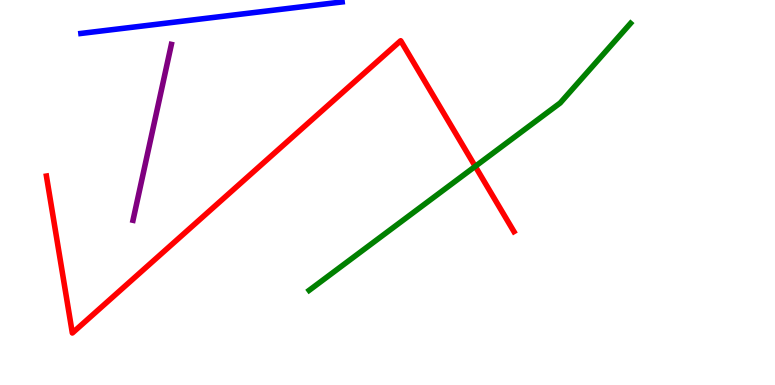[{'lines': ['blue', 'red'], 'intersections': []}, {'lines': ['green', 'red'], 'intersections': [{'x': 6.13, 'y': 5.68}]}, {'lines': ['purple', 'red'], 'intersections': []}, {'lines': ['blue', 'green'], 'intersections': []}, {'lines': ['blue', 'purple'], 'intersections': []}, {'lines': ['green', 'purple'], 'intersections': []}]